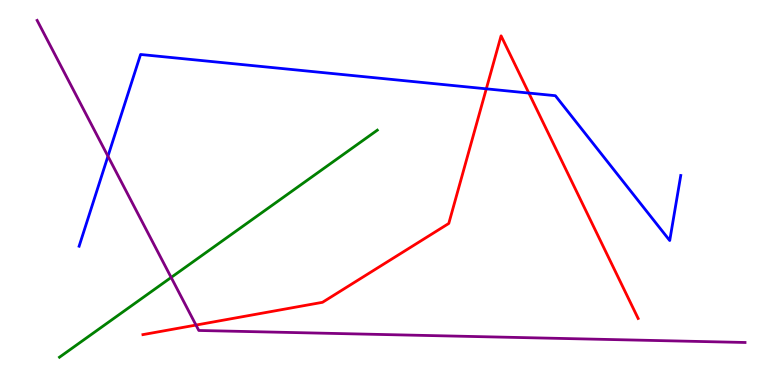[{'lines': ['blue', 'red'], 'intersections': [{'x': 6.27, 'y': 7.69}, {'x': 6.82, 'y': 7.58}]}, {'lines': ['green', 'red'], 'intersections': []}, {'lines': ['purple', 'red'], 'intersections': [{'x': 2.53, 'y': 1.56}]}, {'lines': ['blue', 'green'], 'intersections': []}, {'lines': ['blue', 'purple'], 'intersections': [{'x': 1.39, 'y': 5.94}]}, {'lines': ['green', 'purple'], 'intersections': [{'x': 2.21, 'y': 2.79}]}]